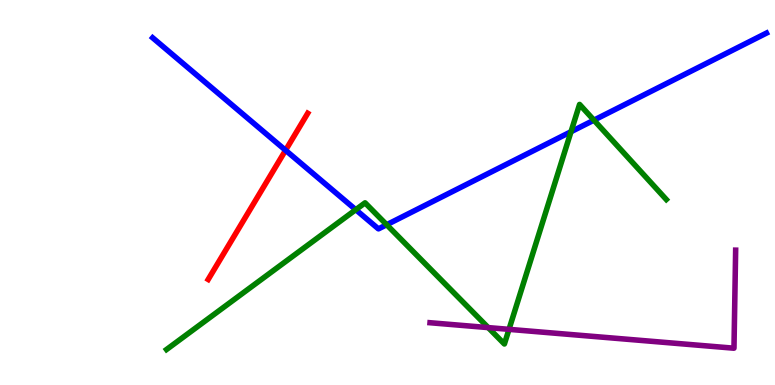[{'lines': ['blue', 'red'], 'intersections': [{'x': 3.68, 'y': 6.1}]}, {'lines': ['green', 'red'], 'intersections': []}, {'lines': ['purple', 'red'], 'intersections': []}, {'lines': ['blue', 'green'], 'intersections': [{'x': 4.59, 'y': 4.55}, {'x': 4.99, 'y': 4.16}, {'x': 7.37, 'y': 6.58}, {'x': 7.66, 'y': 6.88}]}, {'lines': ['blue', 'purple'], 'intersections': []}, {'lines': ['green', 'purple'], 'intersections': [{'x': 6.3, 'y': 1.49}, {'x': 6.57, 'y': 1.45}]}]